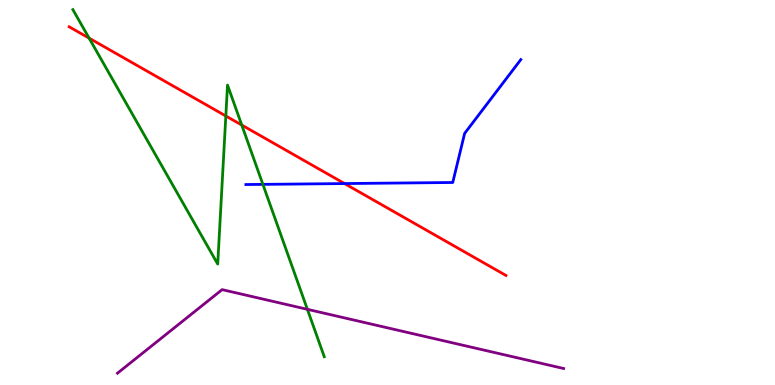[{'lines': ['blue', 'red'], 'intersections': [{'x': 4.45, 'y': 5.23}]}, {'lines': ['green', 'red'], 'intersections': [{'x': 1.15, 'y': 9.01}, {'x': 2.91, 'y': 6.99}, {'x': 3.12, 'y': 6.75}]}, {'lines': ['purple', 'red'], 'intersections': []}, {'lines': ['blue', 'green'], 'intersections': [{'x': 3.39, 'y': 5.21}]}, {'lines': ['blue', 'purple'], 'intersections': []}, {'lines': ['green', 'purple'], 'intersections': [{'x': 3.97, 'y': 1.97}]}]